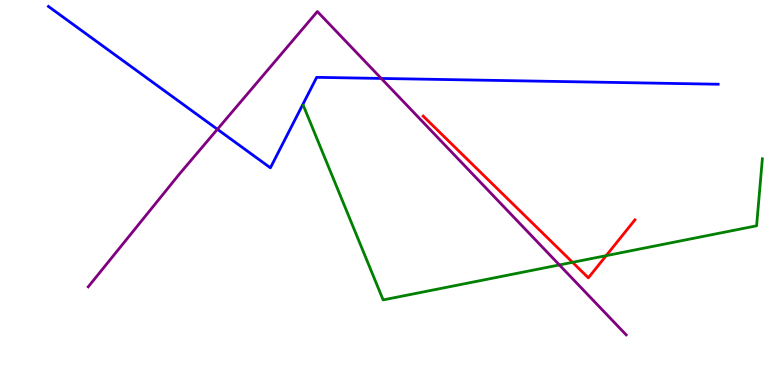[{'lines': ['blue', 'red'], 'intersections': []}, {'lines': ['green', 'red'], 'intersections': [{'x': 7.39, 'y': 3.19}, {'x': 7.82, 'y': 3.36}]}, {'lines': ['purple', 'red'], 'intersections': []}, {'lines': ['blue', 'green'], 'intersections': []}, {'lines': ['blue', 'purple'], 'intersections': [{'x': 2.81, 'y': 6.64}, {'x': 4.92, 'y': 7.96}]}, {'lines': ['green', 'purple'], 'intersections': [{'x': 7.22, 'y': 3.12}]}]